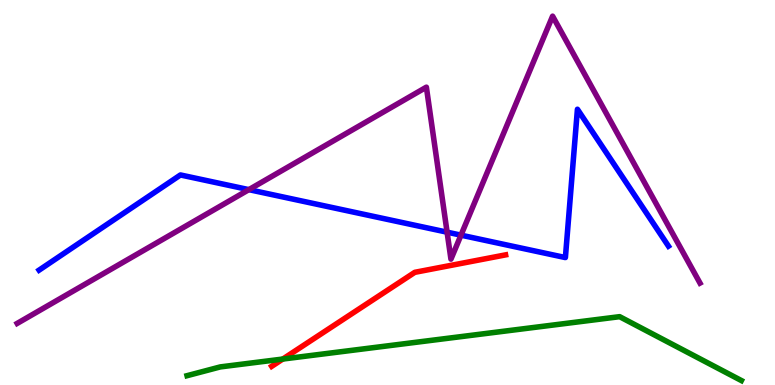[{'lines': ['blue', 'red'], 'intersections': []}, {'lines': ['green', 'red'], 'intersections': [{'x': 3.65, 'y': 0.674}]}, {'lines': ['purple', 'red'], 'intersections': []}, {'lines': ['blue', 'green'], 'intersections': []}, {'lines': ['blue', 'purple'], 'intersections': [{'x': 3.21, 'y': 5.07}, {'x': 5.77, 'y': 3.97}, {'x': 5.95, 'y': 3.89}]}, {'lines': ['green', 'purple'], 'intersections': []}]